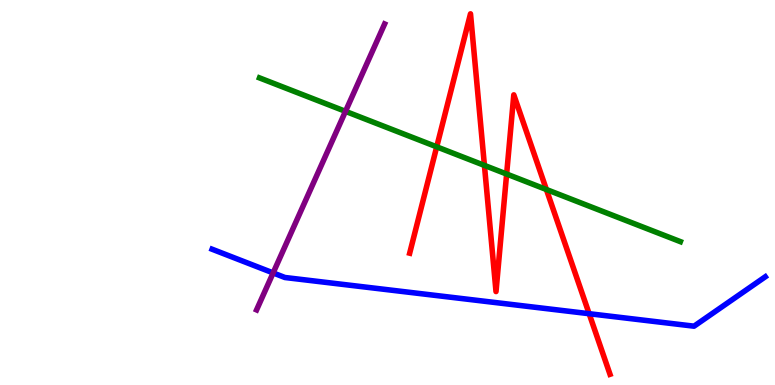[{'lines': ['blue', 'red'], 'intersections': [{'x': 7.6, 'y': 1.85}]}, {'lines': ['green', 'red'], 'intersections': [{'x': 5.63, 'y': 6.19}, {'x': 6.25, 'y': 5.7}, {'x': 6.54, 'y': 5.48}, {'x': 7.05, 'y': 5.08}]}, {'lines': ['purple', 'red'], 'intersections': []}, {'lines': ['blue', 'green'], 'intersections': []}, {'lines': ['blue', 'purple'], 'intersections': [{'x': 3.52, 'y': 2.91}]}, {'lines': ['green', 'purple'], 'intersections': [{'x': 4.46, 'y': 7.11}]}]